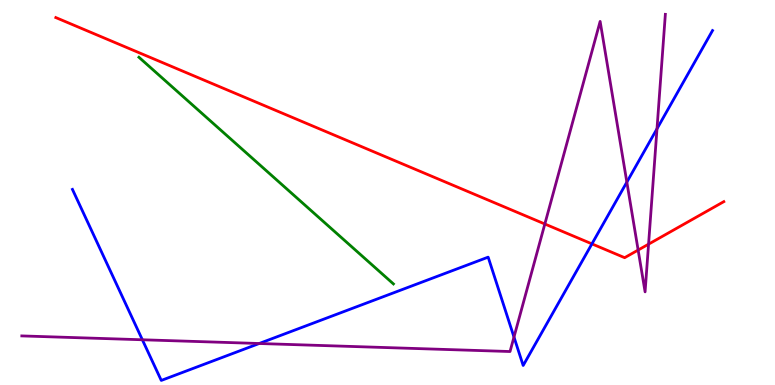[{'lines': ['blue', 'red'], 'intersections': [{'x': 7.64, 'y': 3.67}]}, {'lines': ['green', 'red'], 'intersections': []}, {'lines': ['purple', 'red'], 'intersections': [{'x': 7.03, 'y': 4.18}, {'x': 8.23, 'y': 3.51}, {'x': 8.37, 'y': 3.66}]}, {'lines': ['blue', 'green'], 'intersections': []}, {'lines': ['blue', 'purple'], 'intersections': [{'x': 1.84, 'y': 1.17}, {'x': 3.34, 'y': 1.08}, {'x': 6.63, 'y': 1.25}, {'x': 8.09, 'y': 5.27}, {'x': 8.48, 'y': 6.65}]}, {'lines': ['green', 'purple'], 'intersections': []}]